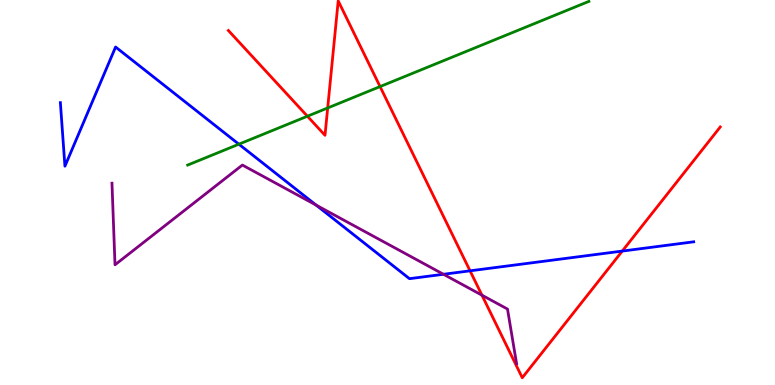[{'lines': ['blue', 'red'], 'intersections': [{'x': 6.07, 'y': 2.97}, {'x': 8.03, 'y': 3.48}]}, {'lines': ['green', 'red'], 'intersections': [{'x': 3.97, 'y': 6.98}, {'x': 4.23, 'y': 7.2}, {'x': 4.9, 'y': 7.75}]}, {'lines': ['purple', 'red'], 'intersections': [{'x': 6.22, 'y': 2.33}]}, {'lines': ['blue', 'green'], 'intersections': [{'x': 3.08, 'y': 6.25}]}, {'lines': ['blue', 'purple'], 'intersections': [{'x': 4.08, 'y': 4.67}, {'x': 5.72, 'y': 2.88}]}, {'lines': ['green', 'purple'], 'intersections': []}]